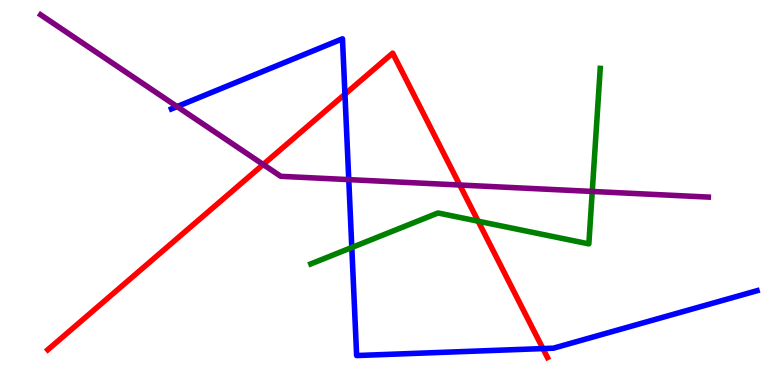[{'lines': ['blue', 'red'], 'intersections': [{'x': 4.45, 'y': 7.55}, {'x': 7.01, 'y': 0.946}]}, {'lines': ['green', 'red'], 'intersections': [{'x': 6.17, 'y': 4.25}]}, {'lines': ['purple', 'red'], 'intersections': [{'x': 3.4, 'y': 5.73}, {'x': 5.93, 'y': 5.19}]}, {'lines': ['blue', 'green'], 'intersections': [{'x': 4.54, 'y': 3.57}]}, {'lines': ['blue', 'purple'], 'intersections': [{'x': 2.29, 'y': 7.23}, {'x': 4.5, 'y': 5.33}]}, {'lines': ['green', 'purple'], 'intersections': [{'x': 7.64, 'y': 5.03}]}]